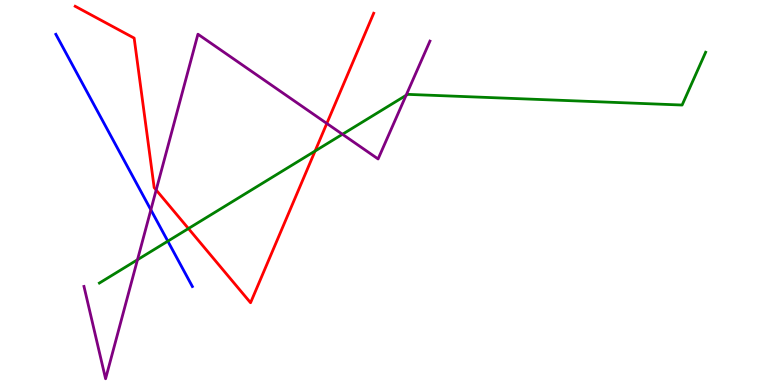[{'lines': ['blue', 'red'], 'intersections': []}, {'lines': ['green', 'red'], 'intersections': [{'x': 2.43, 'y': 4.06}, {'x': 4.07, 'y': 6.08}]}, {'lines': ['purple', 'red'], 'intersections': [{'x': 2.02, 'y': 5.06}, {'x': 4.22, 'y': 6.79}]}, {'lines': ['blue', 'green'], 'intersections': [{'x': 2.17, 'y': 3.74}]}, {'lines': ['blue', 'purple'], 'intersections': [{'x': 1.95, 'y': 4.55}]}, {'lines': ['green', 'purple'], 'intersections': [{'x': 1.77, 'y': 3.25}, {'x': 4.42, 'y': 6.51}, {'x': 5.24, 'y': 7.52}]}]